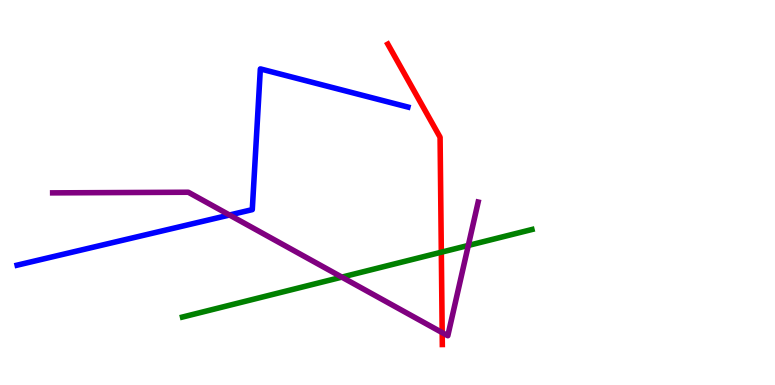[{'lines': ['blue', 'red'], 'intersections': []}, {'lines': ['green', 'red'], 'intersections': [{'x': 5.69, 'y': 3.45}]}, {'lines': ['purple', 'red'], 'intersections': [{'x': 5.71, 'y': 1.36}]}, {'lines': ['blue', 'green'], 'intersections': []}, {'lines': ['blue', 'purple'], 'intersections': [{'x': 2.96, 'y': 4.42}]}, {'lines': ['green', 'purple'], 'intersections': [{'x': 4.41, 'y': 2.8}, {'x': 6.04, 'y': 3.62}]}]